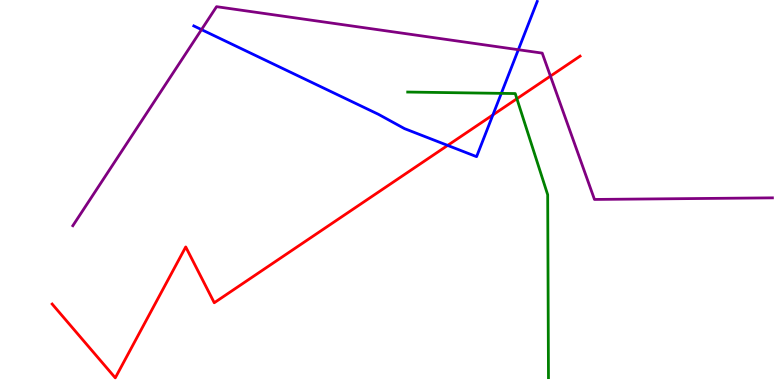[{'lines': ['blue', 'red'], 'intersections': [{'x': 5.78, 'y': 6.22}, {'x': 6.36, 'y': 7.02}]}, {'lines': ['green', 'red'], 'intersections': [{'x': 6.67, 'y': 7.44}]}, {'lines': ['purple', 'red'], 'intersections': [{'x': 7.1, 'y': 8.02}]}, {'lines': ['blue', 'green'], 'intersections': [{'x': 6.47, 'y': 7.58}]}, {'lines': ['blue', 'purple'], 'intersections': [{'x': 2.6, 'y': 9.23}, {'x': 6.69, 'y': 8.71}]}, {'lines': ['green', 'purple'], 'intersections': []}]